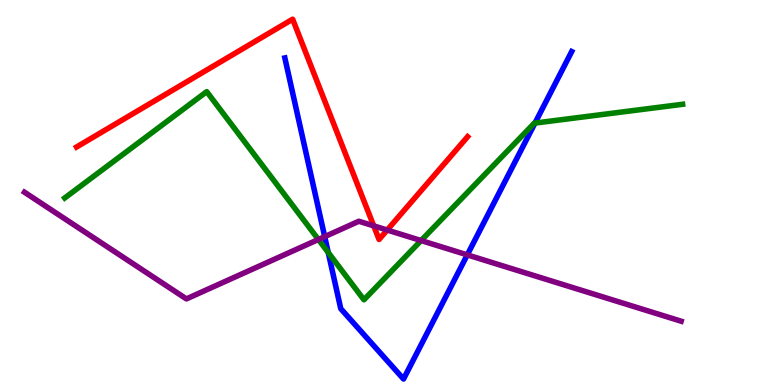[{'lines': ['blue', 'red'], 'intersections': []}, {'lines': ['green', 'red'], 'intersections': []}, {'lines': ['purple', 'red'], 'intersections': [{'x': 4.82, 'y': 4.13}, {'x': 5.0, 'y': 4.03}]}, {'lines': ['blue', 'green'], 'intersections': [{'x': 4.24, 'y': 3.44}, {'x': 6.9, 'y': 6.8}]}, {'lines': ['blue', 'purple'], 'intersections': [{'x': 4.19, 'y': 3.85}, {'x': 6.03, 'y': 3.38}]}, {'lines': ['green', 'purple'], 'intersections': [{'x': 4.11, 'y': 3.78}, {'x': 5.43, 'y': 3.75}]}]